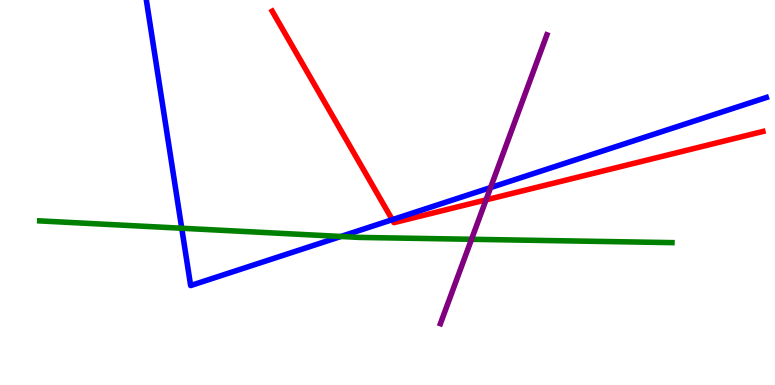[{'lines': ['blue', 'red'], 'intersections': [{'x': 5.06, 'y': 4.29}]}, {'lines': ['green', 'red'], 'intersections': []}, {'lines': ['purple', 'red'], 'intersections': [{'x': 6.27, 'y': 4.81}]}, {'lines': ['blue', 'green'], 'intersections': [{'x': 2.34, 'y': 4.07}, {'x': 4.4, 'y': 3.86}]}, {'lines': ['blue', 'purple'], 'intersections': [{'x': 6.33, 'y': 5.13}]}, {'lines': ['green', 'purple'], 'intersections': [{'x': 6.08, 'y': 3.78}]}]